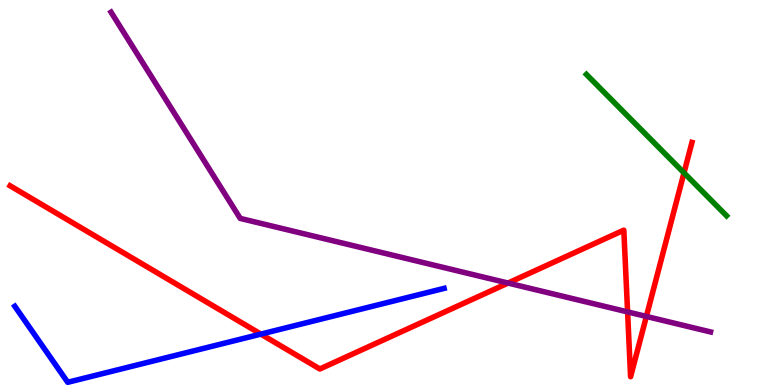[{'lines': ['blue', 'red'], 'intersections': [{'x': 3.37, 'y': 1.32}]}, {'lines': ['green', 'red'], 'intersections': [{'x': 8.83, 'y': 5.51}]}, {'lines': ['purple', 'red'], 'intersections': [{'x': 6.56, 'y': 2.65}, {'x': 8.1, 'y': 1.9}, {'x': 8.34, 'y': 1.78}]}, {'lines': ['blue', 'green'], 'intersections': []}, {'lines': ['blue', 'purple'], 'intersections': []}, {'lines': ['green', 'purple'], 'intersections': []}]